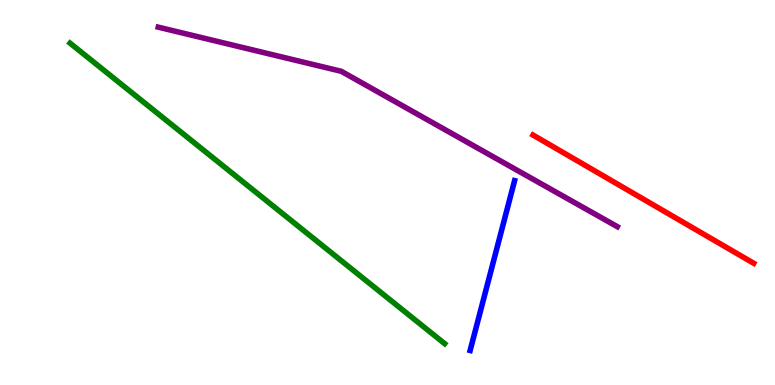[{'lines': ['blue', 'red'], 'intersections': []}, {'lines': ['green', 'red'], 'intersections': []}, {'lines': ['purple', 'red'], 'intersections': []}, {'lines': ['blue', 'green'], 'intersections': []}, {'lines': ['blue', 'purple'], 'intersections': []}, {'lines': ['green', 'purple'], 'intersections': []}]